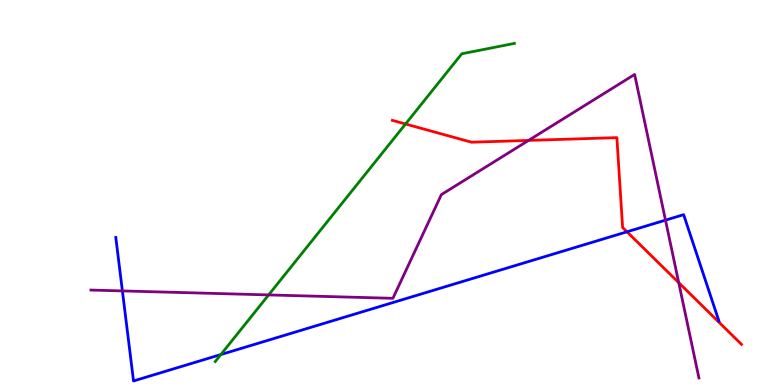[{'lines': ['blue', 'red'], 'intersections': [{'x': 8.09, 'y': 3.98}]}, {'lines': ['green', 'red'], 'intersections': [{'x': 5.23, 'y': 6.78}]}, {'lines': ['purple', 'red'], 'intersections': [{'x': 6.82, 'y': 6.35}, {'x': 8.76, 'y': 2.66}]}, {'lines': ['blue', 'green'], 'intersections': [{'x': 2.85, 'y': 0.791}]}, {'lines': ['blue', 'purple'], 'intersections': [{'x': 1.58, 'y': 2.44}, {'x': 8.59, 'y': 4.28}]}, {'lines': ['green', 'purple'], 'intersections': [{'x': 3.47, 'y': 2.34}]}]